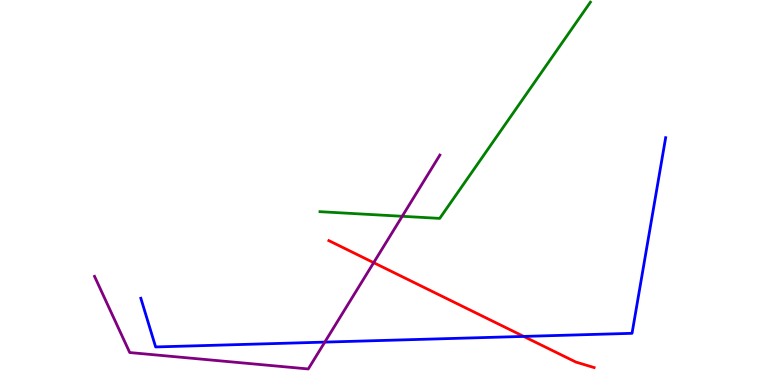[{'lines': ['blue', 'red'], 'intersections': [{'x': 6.76, 'y': 1.26}]}, {'lines': ['green', 'red'], 'intersections': []}, {'lines': ['purple', 'red'], 'intersections': [{'x': 4.82, 'y': 3.18}]}, {'lines': ['blue', 'green'], 'intersections': []}, {'lines': ['blue', 'purple'], 'intersections': [{'x': 4.19, 'y': 1.11}]}, {'lines': ['green', 'purple'], 'intersections': [{'x': 5.19, 'y': 4.38}]}]